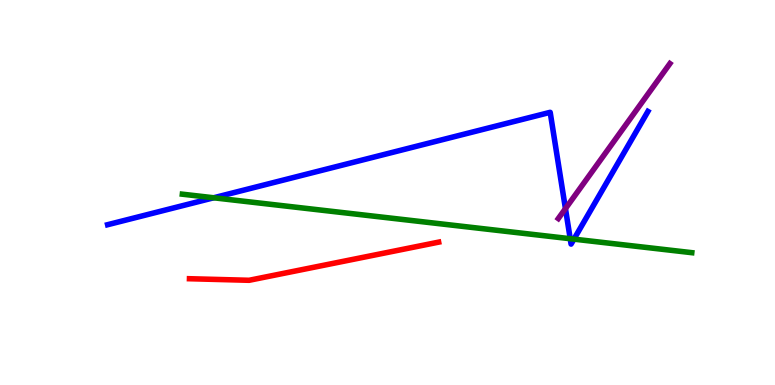[{'lines': ['blue', 'red'], 'intersections': []}, {'lines': ['green', 'red'], 'intersections': []}, {'lines': ['purple', 'red'], 'intersections': []}, {'lines': ['blue', 'green'], 'intersections': [{'x': 2.76, 'y': 4.86}, {'x': 7.36, 'y': 3.8}, {'x': 7.41, 'y': 3.79}]}, {'lines': ['blue', 'purple'], 'intersections': [{'x': 7.3, 'y': 4.58}]}, {'lines': ['green', 'purple'], 'intersections': []}]